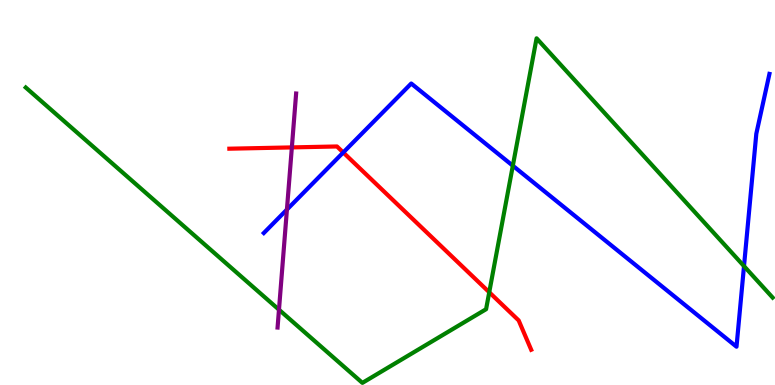[{'lines': ['blue', 'red'], 'intersections': [{'x': 4.43, 'y': 6.04}]}, {'lines': ['green', 'red'], 'intersections': [{'x': 6.31, 'y': 2.41}]}, {'lines': ['purple', 'red'], 'intersections': [{'x': 3.77, 'y': 6.17}]}, {'lines': ['blue', 'green'], 'intersections': [{'x': 6.62, 'y': 5.7}, {'x': 9.6, 'y': 3.09}]}, {'lines': ['blue', 'purple'], 'intersections': [{'x': 3.7, 'y': 4.56}]}, {'lines': ['green', 'purple'], 'intersections': [{'x': 3.6, 'y': 1.96}]}]